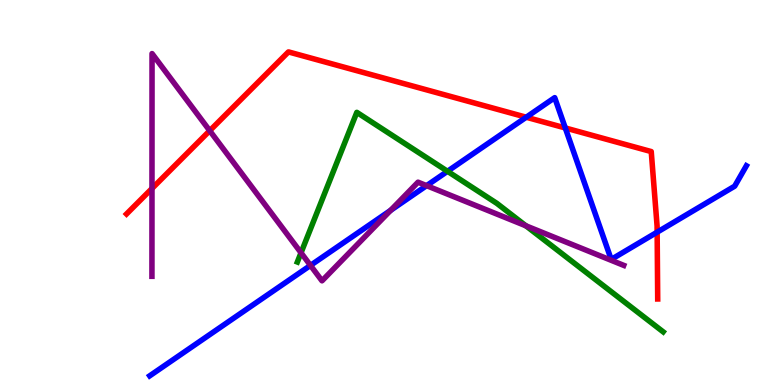[{'lines': ['blue', 'red'], 'intersections': [{'x': 6.79, 'y': 6.96}, {'x': 7.29, 'y': 6.68}, {'x': 8.48, 'y': 3.97}]}, {'lines': ['green', 'red'], 'intersections': []}, {'lines': ['purple', 'red'], 'intersections': [{'x': 1.96, 'y': 5.1}, {'x': 2.71, 'y': 6.6}]}, {'lines': ['blue', 'green'], 'intersections': [{'x': 5.77, 'y': 5.55}]}, {'lines': ['blue', 'purple'], 'intersections': [{'x': 4.01, 'y': 3.11}, {'x': 5.04, 'y': 4.54}, {'x': 5.5, 'y': 5.18}]}, {'lines': ['green', 'purple'], 'intersections': [{'x': 3.88, 'y': 3.43}, {'x': 6.79, 'y': 4.13}]}]